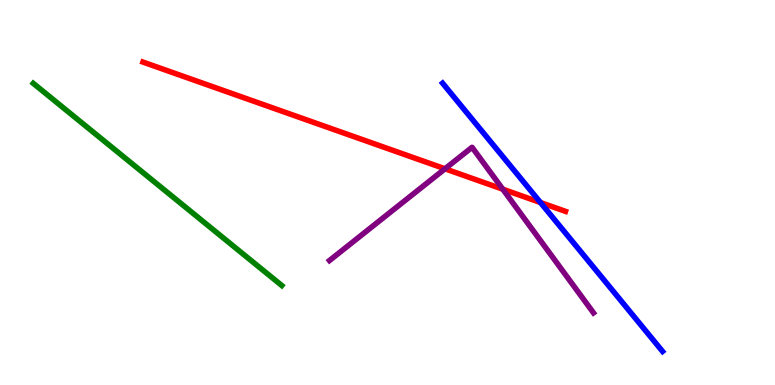[{'lines': ['blue', 'red'], 'intersections': [{'x': 6.97, 'y': 4.74}]}, {'lines': ['green', 'red'], 'intersections': []}, {'lines': ['purple', 'red'], 'intersections': [{'x': 5.74, 'y': 5.62}, {'x': 6.49, 'y': 5.09}]}, {'lines': ['blue', 'green'], 'intersections': []}, {'lines': ['blue', 'purple'], 'intersections': []}, {'lines': ['green', 'purple'], 'intersections': []}]